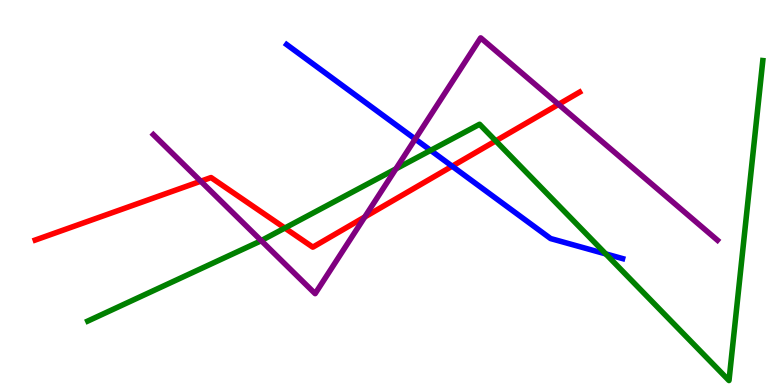[{'lines': ['blue', 'red'], 'intersections': [{'x': 5.83, 'y': 5.68}]}, {'lines': ['green', 'red'], 'intersections': [{'x': 3.68, 'y': 4.08}, {'x': 6.4, 'y': 6.34}]}, {'lines': ['purple', 'red'], 'intersections': [{'x': 2.59, 'y': 5.29}, {'x': 4.71, 'y': 4.36}, {'x': 7.21, 'y': 7.29}]}, {'lines': ['blue', 'green'], 'intersections': [{'x': 5.56, 'y': 6.09}, {'x': 7.82, 'y': 3.41}]}, {'lines': ['blue', 'purple'], 'intersections': [{'x': 5.36, 'y': 6.39}]}, {'lines': ['green', 'purple'], 'intersections': [{'x': 3.37, 'y': 3.75}, {'x': 5.11, 'y': 5.61}]}]